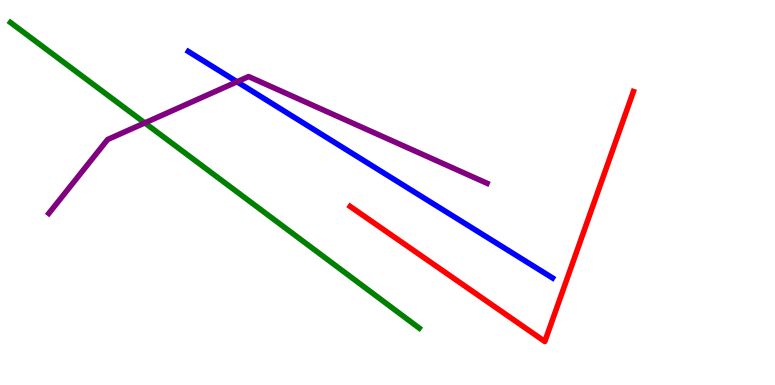[{'lines': ['blue', 'red'], 'intersections': []}, {'lines': ['green', 'red'], 'intersections': []}, {'lines': ['purple', 'red'], 'intersections': []}, {'lines': ['blue', 'green'], 'intersections': []}, {'lines': ['blue', 'purple'], 'intersections': [{'x': 3.06, 'y': 7.88}]}, {'lines': ['green', 'purple'], 'intersections': [{'x': 1.87, 'y': 6.81}]}]